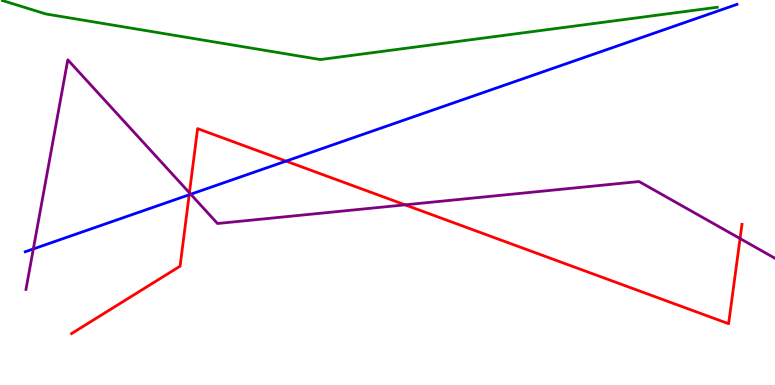[{'lines': ['blue', 'red'], 'intersections': [{'x': 2.44, 'y': 4.94}, {'x': 3.69, 'y': 5.82}]}, {'lines': ['green', 'red'], 'intersections': []}, {'lines': ['purple', 'red'], 'intersections': [{'x': 2.44, 'y': 4.99}, {'x': 5.23, 'y': 4.68}, {'x': 9.55, 'y': 3.8}]}, {'lines': ['blue', 'green'], 'intersections': []}, {'lines': ['blue', 'purple'], 'intersections': [{'x': 0.43, 'y': 3.53}, {'x': 2.46, 'y': 4.95}]}, {'lines': ['green', 'purple'], 'intersections': []}]